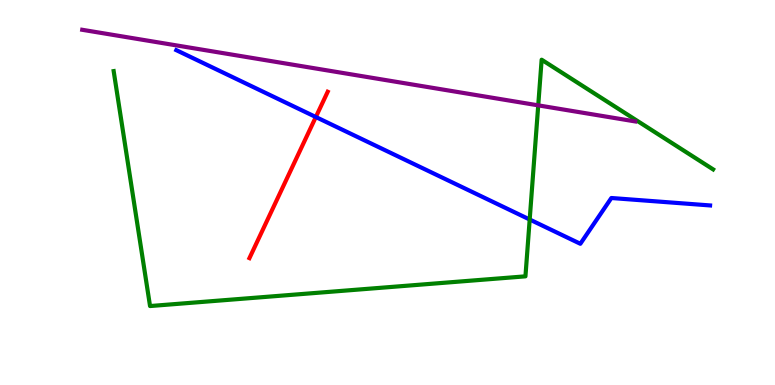[{'lines': ['blue', 'red'], 'intersections': [{'x': 4.08, 'y': 6.96}]}, {'lines': ['green', 'red'], 'intersections': []}, {'lines': ['purple', 'red'], 'intersections': []}, {'lines': ['blue', 'green'], 'intersections': [{'x': 6.83, 'y': 4.3}]}, {'lines': ['blue', 'purple'], 'intersections': []}, {'lines': ['green', 'purple'], 'intersections': [{'x': 6.94, 'y': 7.26}]}]